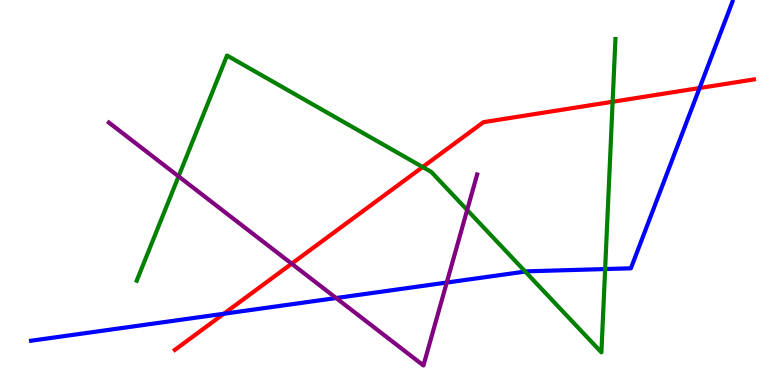[{'lines': ['blue', 'red'], 'intersections': [{'x': 2.89, 'y': 1.85}, {'x': 9.03, 'y': 7.71}]}, {'lines': ['green', 'red'], 'intersections': [{'x': 5.45, 'y': 5.66}, {'x': 7.9, 'y': 7.36}]}, {'lines': ['purple', 'red'], 'intersections': [{'x': 3.76, 'y': 3.15}]}, {'lines': ['blue', 'green'], 'intersections': [{'x': 6.78, 'y': 2.95}, {'x': 7.81, 'y': 3.01}]}, {'lines': ['blue', 'purple'], 'intersections': [{'x': 4.34, 'y': 2.26}, {'x': 5.76, 'y': 2.66}]}, {'lines': ['green', 'purple'], 'intersections': [{'x': 2.3, 'y': 5.42}, {'x': 6.03, 'y': 4.55}]}]